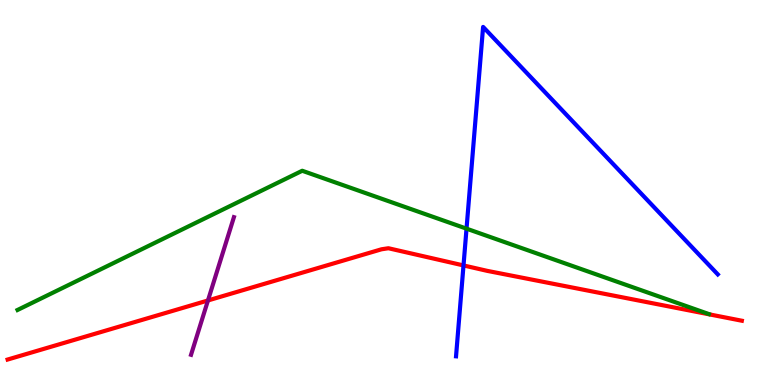[{'lines': ['blue', 'red'], 'intersections': [{'x': 5.98, 'y': 3.11}]}, {'lines': ['green', 'red'], 'intersections': []}, {'lines': ['purple', 'red'], 'intersections': [{'x': 2.68, 'y': 2.2}]}, {'lines': ['blue', 'green'], 'intersections': [{'x': 6.02, 'y': 4.06}]}, {'lines': ['blue', 'purple'], 'intersections': []}, {'lines': ['green', 'purple'], 'intersections': []}]